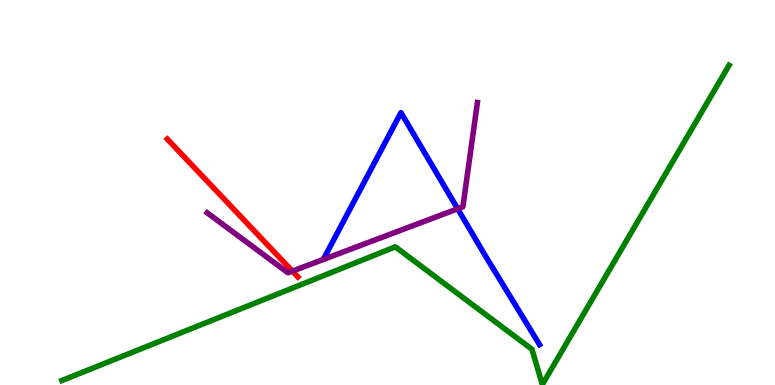[{'lines': ['blue', 'red'], 'intersections': []}, {'lines': ['green', 'red'], 'intersections': []}, {'lines': ['purple', 'red'], 'intersections': [{'x': 3.77, 'y': 2.96}]}, {'lines': ['blue', 'green'], 'intersections': []}, {'lines': ['blue', 'purple'], 'intersections': [{'x': 5.91, 'y': 4.58}]}, {'lines': ['green', 'purple'], 'intersections': []}]